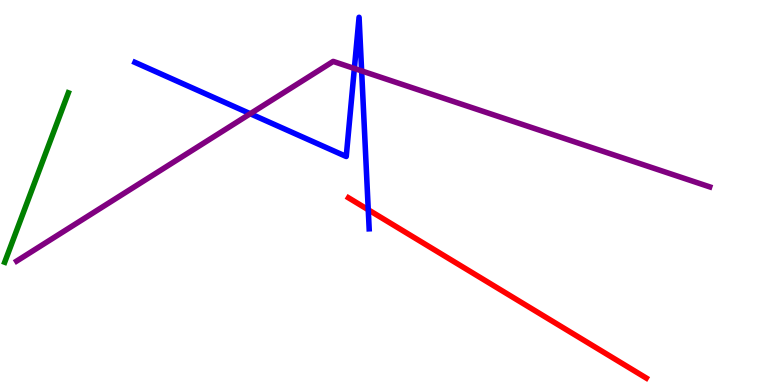[{'lines': ['blue', 'red'], 'intersections': [{'x': 4.75, 'y': 4.55}]}, {'lines': ['green', 'red'], 'intersections': []}, {'lines': ['purple', 'red'], 'intersections': []}, {'lines': ['blue', 'green'], 'intersections': []}, {'lines': ['blue', 'purple'], 'intersections': [{'x': 3.23, 'y': 7.05}, {'x': 4.57, 'y': 8.22}, {'x': 4.67, 'y': 8.16}]}, {'lines': ['green', 'purple'], 'intersections': []}]